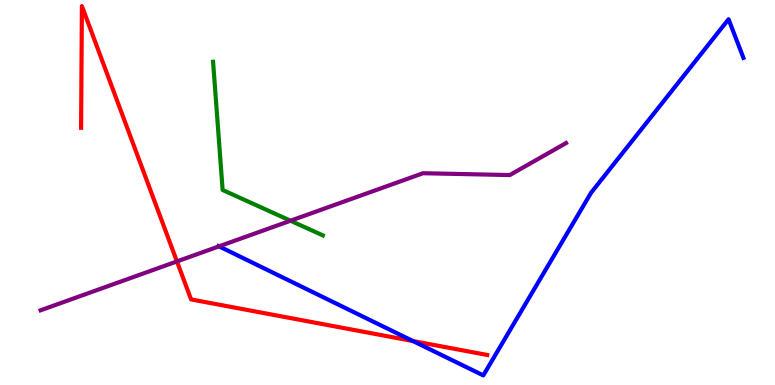[{'lines': ['blue', 'red'], 'intersections': [{'x': 5.33, 'y': 1.14}]}, {'lines': ['green', 'red'], 'intersections': []}, {'lines': ['purple', 'red'], 'intersections': [{'x': 2.28, 'y': 3.21}]}, {'lines': ['blue', 'green'], 'intersections': []}, {'lines': ['blue', 'purple'], 'intersections': [{'x': 2.83, 'y': 3.6}]}, {'lines': ['green', 'purple'], 'intersections': [{'x': 3.75, 'y': 4.27}]}]